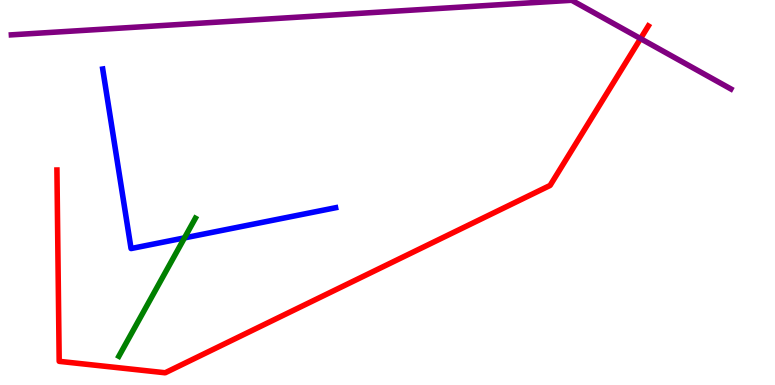[{'lines': ['blue', 'red'], 'intersections': []}, {'lines': ['green', 'red'], 'intersections': []}, {'lines': ['purple', 'red'], 'intersections': [{'x': 8.27, 'y': 9.0}]}, {'lines': ['blue', 'green'], 'intersections': [{'x': 2.38, 'y': 3.82}]}, {'lines': ['blue', 'purple'], 'intersections': []}, {'lines': ['green', 'purple'], 'intersections': []}]